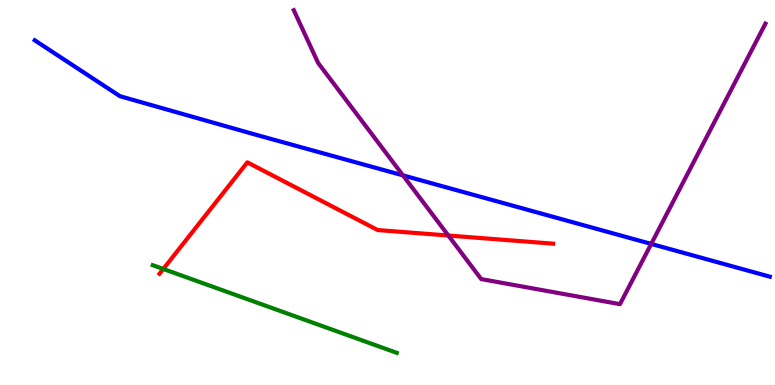[{'lines': ['blue', 'red'], 'intersections': []}, {'lines': ['green', 'red'], 'intersections': [{'x': 2.11, 'y': 3.01}]}, {'lines': ['purple', 'red'], 'intersections': [{'x': 5.79, 'y': 3.88}]}, {'lines': ['blue', 'green'], 'intersections': []}, {'lines': ['blue', 'purple'], 'intersections': [{'x': 5.2, 'y': 5.45}, {'x': 8.4, 'y': 3.66}]}, {'lines': ['green', 'purple'], 'intersections': []}]